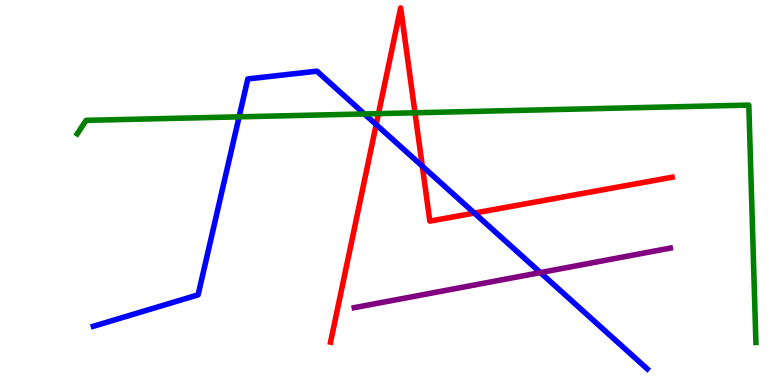[{'lines': ['blue', 'red'], 'intersections': [{'x': 4.85, 'y': 6.76}, {'x': 5.45, 'y': 5.68}, {'x': 6.12, 'y': 4.47}]}, {'lines': ['green', 'red'], 'intersections': [{'x': 4.88, 'y': 7.05}, {'x': 5.35, 'y': 7.07}]}, {'lines': ['purple', 'red'], 'intersections': []}, {'lines': ['blue', 'green'], 'intersections': [{'x': 3.09, 'y': 6.97}, {'x': 4.7, 'y': 7.04}]}, {'lines': ['blue', 'purple'], 'intersections': [{'x': 6.97, 'y': 2.92}]}, {'lines': ['green', 'purple'], 'intersections': []}]